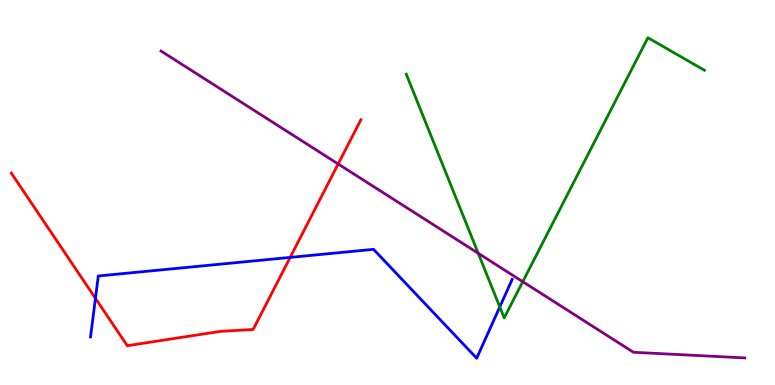[{'lines': ['blue', 'red'], 'intersections': [{'x': 1.23, 'y': 2.25}, {'x': 3.74, 'y': 3.31}]}, {'lines': ['green', 'red'], 'intersections': []}, {'lines': ['purple', 'red'], 'intersections': [{'x': 4.36, 'y': 5.74}]}, {'lines': ['blue', 'green'], 'intersections': [{'x': 6.45, 'y': 2.03}]}, {'lines': ['blue', 'purple'], 'intersections': []}, {'lines': ['green', 'purple'], 'intersections': [{'x': 6.17, 'y': 3.42}, {'x': 6.75, 'y': 2.68}]}]